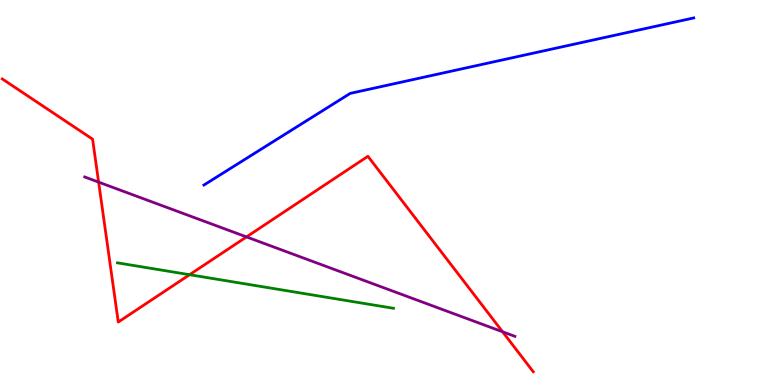[{'lines': ['blue', 'red'], 'intersections': []}, {'lines': ['green', 'red'], 'intersections': [{'x': 2.45, 'y': 2.86}]}, {'lines': ['purple', 'red'], 'intersections': [{'x': 1.27, 'y': 5.27}, {'x': 3.18, 'y': 3.85}, {'x': 6.48, 'y': 1.38}]}, {'lines': ['blue', 'green'], 'intersections': []}, {'lines': ['blue', 'purple'], 'intersections': []}, {'lines': ['green', 'purple'], 'intersections': []}]